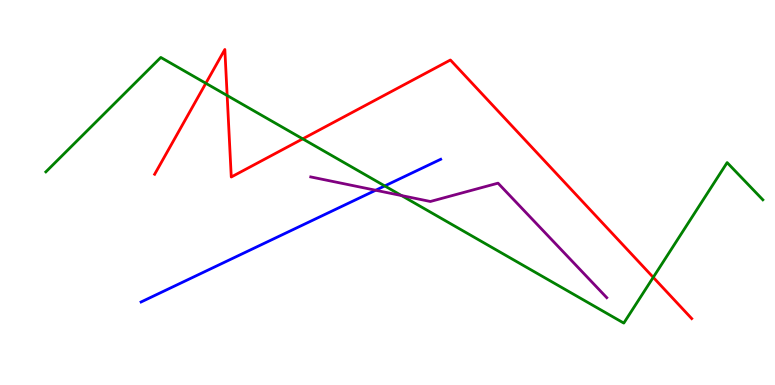[{'lines': ['blue', 'red'], 'intersections': []}, {'lines': ['green', 'red'], 'intersections': [{'x': 2.66, 'y': 7.84}, {'x': 2.93, 'y': 7.52}, {'x': 3.91, 'y': 6.39}, {'x': 8.43, 'y': 2.8}]}, {'lines': ['purple', 'red'], 'intersections': []}, {'lines': ['blue', 'green'], 'intersections': [{'x': 4.96, 'y': 5.17}]}, {'lines': ['blue', 'purple'], 'intersections': [{'x': 4.85, 'y': 5.06}]}, {'lines': ['green', 'purple'], 'intersections': [{'x': 5.18, 'y': 4.92}]}]